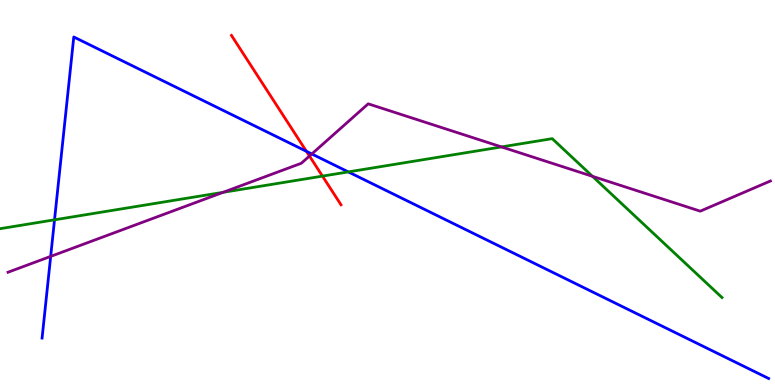[{'lines': ['blue', 'red'], 'intersections': [{'x': 3.95, 'y': 6.07}]}, {'lines': ['green', 'red'], 'intersections': [{'x': 4.16, 'y': 5.43}]}, {'lines': ['purple', 'red'], 'intersections': [{'x': 3.99, 'y': 5.95}]}, {'lines': ['blue', 'green'], 'intersections': [{'x': 0.704, 'y': 4.29}, {'x': 4.49, 'y': 5.54}]}, {'lines': ['blue', 'purple'], 'intersections': [{'x': 0.654, 'y': 3.34}, {'x': 4.02, 'y': 6.0}]}, {'lines': ['green', 'purple'], 'intersections': [{'x': 2.88, 'y': 5.0}, {'x': 6.47, 'y': 6.18}, {'x': 7.64, 'y': 5.42}]}]